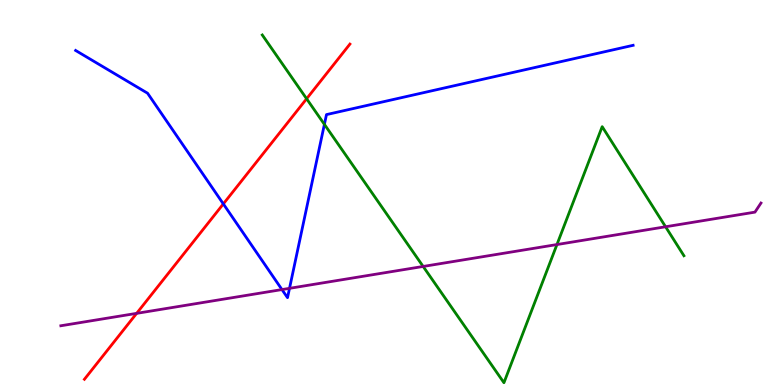[{'lines': ['blue', 'red'], 'intersections': [{'x': 2.88, 'y': 4.7}]}, {'lines': ['green', 'red'], 'intersections': [{'x': 3.96, 'y': 7.43}]}, {'lines': ['purple', 'red'], 'intersections': [{'x': 1.76, 'y': 1.86}]}, {'lines': ['blue', 'green'], 'intersections': [{'x': 4.19, 'y': 6.77}]}, {'lines': ['blue', 'purple'], 'intersections': [{'x': 3.64, 'y': 2.48}, {'x': 3.74, 'y': 2.51}]}, {'lines': ['green', 'purple'], 'intersections': [{'x': 5.46, 'y': 3.08}, {'x': 7.19, 'y': 3.65}, {'x': 8.59, 'y': 4.11}]}]